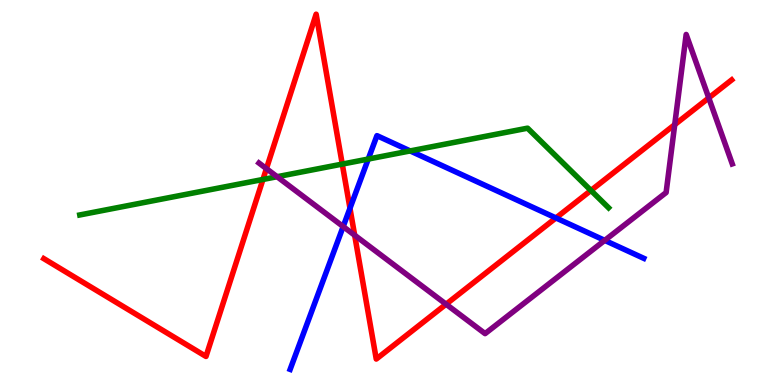[{'lines': ['blue', 'red'], 'intersections': [{'x': 4.52, 'y': 4.59}, {'x': 7.17, 'y': 4.34}]}, {'lines': ['green', 'red'], 'intersections': [{'x': 3.39, 'y': 5.34}, {'x': 4.42, 'y': 5.74}, {'x': 7.63, 'y': 5.05}]}, {'lines': ['purple', 'red'], 'intersections': [{'x': 3.44, 'y': 5.62}, {'x': 4.58, 'y': 3.89}, {'x': 5.76, 'y': 2.1}, {'x': 8.71, 'y': 6.76}, {'x': 9.15, 'y': 7.46}]}, {'lines': ['blue', 'green'], 'intersections': [{'x': 4.75, 'y': 5.87}, {'x': 5.29, 'y': 6.08}]}, {'lines': ['blue', 'purple'], 'intersections': [{'x': 4.43, 'y': 4.12}, {'x': 7.8, 'y': 3.76}]}, {'lines': ['green', 'purple'], 'intersections': [{'x': 3.58, 'y': 5.41}]}]